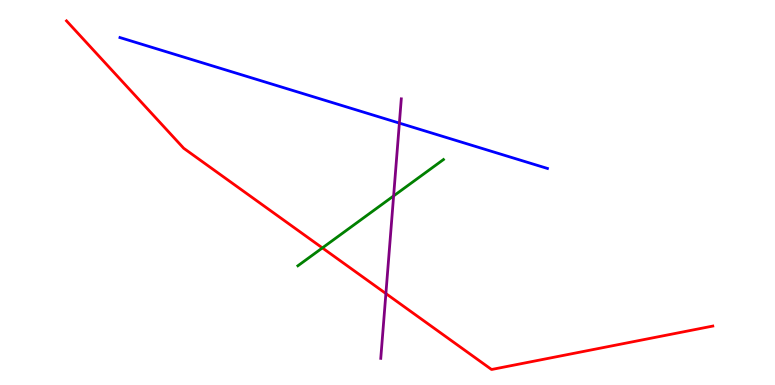[{'lines': ['blue', 'red'], 'intersections': []}, {'lines': ['green', 'red'], 'intersections': [{'x': 4.16, 'y': 3.56}]}, {'lines': ['purple', 'red'], 'intersections': [{'x': 4.98, 'y': 2.38}]}, {'lines': ['blue', 'green'], 'intersections': []}, {'lines': ['blue', 'purple'], 'intersections': [{'x': 5.15, 'y': 6.8}]}, {'lines': ['green', 'purple'], 'intersections': [{'x': 5.08, 'y': 4.91}]}]